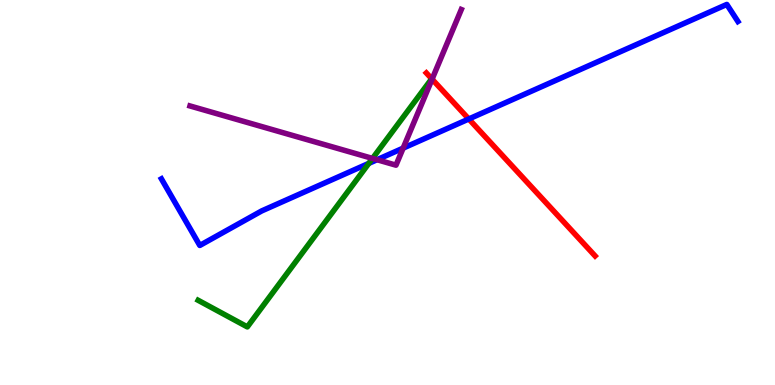[{'lines': ['blue', 'red'], 'intersections': [{'x': 6.05, 'y': 6.91}]}, {'lines': ['green', 'red'], 'intersections': []}, {'lines': ['purple', 'red'], 'intersections': [{'x': 5.58, 'y': 7.94}]}, {'lines': ['blue', 'green'], 'intersections': [{'x': 4.76, 'y': 5.76}]}, {'lines': ['blue', 'purple'], 'intersections': [{'x': 4.86, 'y': 5.85}, {'x': 5.2, 'y': 6.15}]}, {'lines': ['green', 'purple'], 'intersections': [{'x': 4.81, 'y': 5.89}]}]